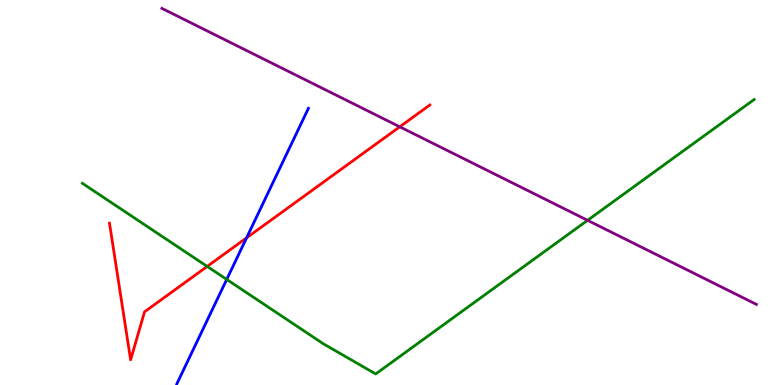[{'lines': ['blue', 'red'], 'intersections': [{'x': 3.18, 'y': 3.82}]}, {'lines': ['green', 'red'], 'intersections': [{'x': 2.67, 'y': 3.08}]}, {'lines': ['purple', 'red'], 'intersections': [{'x': 5.16, 'y': 6.71}]}, {'lines': ['blue', 'green'], 'intersections': [{'x': 2.93, 'y': 2.74}]}, {'lines': ['blue', 'purple'], 'intersections': []}, {'lines': ['green', 'purple'], 'intersections': [{'x': 7.58, 'y': 4.28}]}]